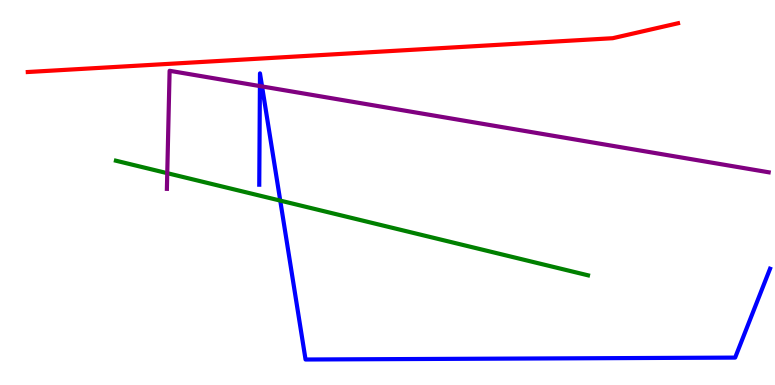[{'lines': ['blue', 'red'], 'intersections': []}, {'lines': ['green', 'red'], 'intersections': []}, {'lines': ['purple', 'red'], 'intersections': []}, {'lines': ['blue', 'green'], 'intersections': [{'x': 3.62, 'y': 4.79}]}, {'lines': ['blue', 'purple'], 'intersections': [{'x': 3.35, 'y': 7.76}, {'x': 3.38, 'y': 7.75}]}, {'lines': ['green', 'purple'], 'intersections': [{'x': 2.16, 'y': 5.5}]}]